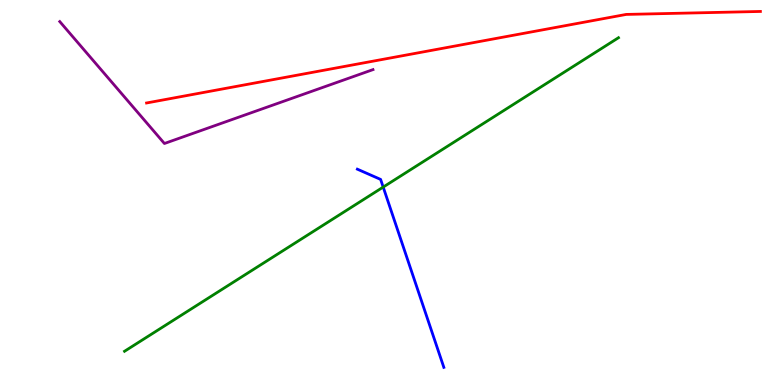[{'lines': ['blue', 'red'], 'intersections': []}, {'lines': ['green', 'red'], 'intersections': []}, {'lines': ['purple', 'red'], 'intersections': []}, {'lines': ['blue', 'green'], 'intersections': [{'x': 4.94, 'y': 5.14}]}, {'lines': ['blue', 'purple'], 'intersections': []}, {'lines': ['green', 'purple'], 'intersections': []}]